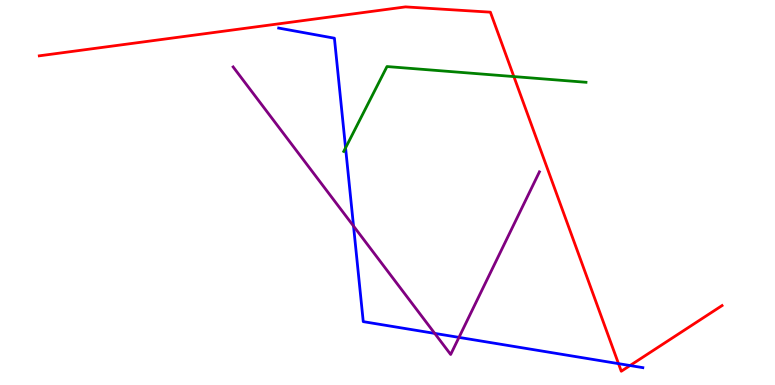[{'lines': ['blue', 'red'], 'intersections': [{'x': 7.98, 'y': 0.555}, {'x': 8.13, 'y': 0.505}]}, {'lines': ['green', 'red'], 'intersections': [{'x': 6.63, 'y': 8.01}]}, {'lines': ['purple', 'red'], 'intersections': []}, {'lines': ['blue', 'green'], 'intersections': [{'x': 4.46, 'y': 6.16}]}, {'lines': ['blue', 'purple'], 'intersections': [{'x': 4.56, 'y': 4.13}, {'x': 5.61, 'y': 1.34}, {'x': 5.92, 'y': 1.24}]}, {'lines': ['green', 'purple'], 'intersections': []}]